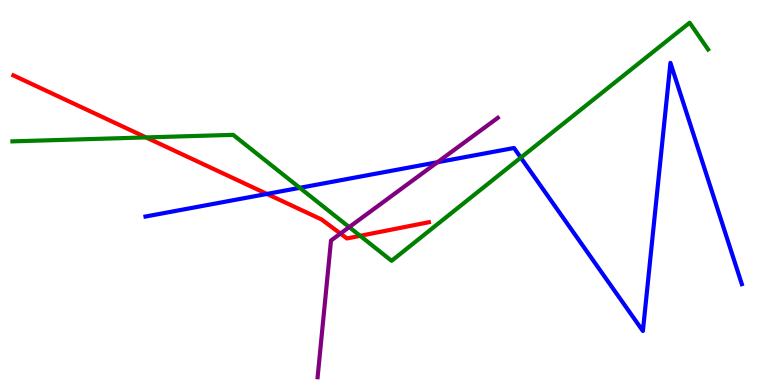[{'lines': ['blue', 'red'], 'intersections': [{'x': 3.44, 'y': 4.96}]}, {'lines': ['green', 'red'], 'intersections': [{'x': 1.88, 'y': 6.43}, {'x': 4.65, 'y': 3.87}]}, {'lines': ['purple', 'red'], 'intersections': [{'x': 4.39, 'y': 3.93}]}, {'lines': ['blue', 'green'], 'intersections': [{'x': 3.87, 'y': 5.12}, {'x': 6.72, 'y': 5.91}]}, {'lines': ['blue', 'purple'], 'intersections': [{'x': 5.64, 'y': 5.79}]}, {'lines': ['green', 'purple'], 'intersections': [{'x': 4.51, 'y': 4.1}]}]